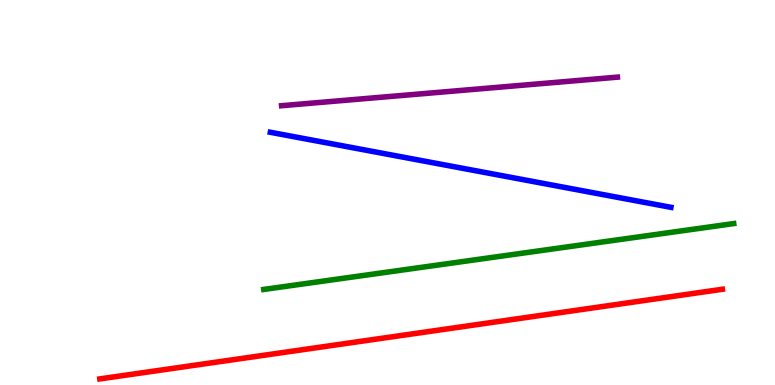[{'lines': ['blue', 'red'], 'intersections': []}, {'lines': ['green', 'red'], 'intersections': []}, {'lines': ['purple', 'red'], 'intersections': []}, {'lines': ['blue', 'green'], 'intersections': []}, {'lines': ['blue', 'purple'], 'intersections': []}, {'lines': ['green', 'purple'], 'intersections': []}]